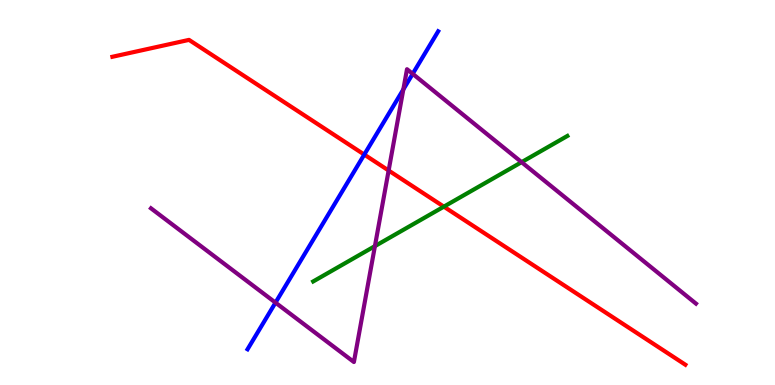[{'lines': ['blue', 'red'], 'intersections': [{'x': 4.7, 'y': 5.98}]}, {'lines': ['green', 'red'], 'intersections': [{'x': 5.73, 'y': 4.63}]}, {'lines': ['purple', 'red'], 'intersections': [{'x': 5.01, 'y': 5.57}]}, {'lines': ['blue', 'green'], 'intersections': []}, {'lines': ['blue', 'purple'], 'intersections': [{'x': 3.55, 'y': 2.14}, {'x': 5.2, 'y': 7.68}, {'x': 5.33, 'y': 8.08}]}, {'lines': ['green', 'purple'], 'intersections': [{'x': 4.84, 'y': 3.61}, {'x': 6.73, 'y': 5.79}]}]